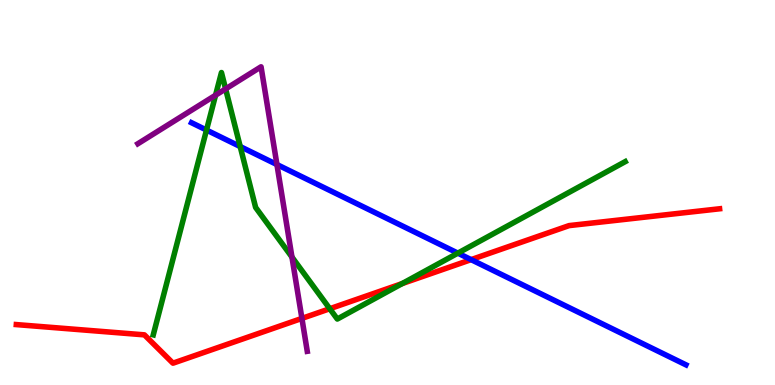[{'lines': ['blue', 'red'], 'intersections': [{'x': 6.08, 'y': 3.26}]}, {'lines': ['green', 'red'], 'intersections': [{'x': 4.25, 'y': 1.98}, {'x': 5.19, 'y': 2.63}]}, {'lines': ['purple', 'red'], 'intersections': [{'x': 3.9, 'y': 1.73}]}, {'lines': ['blue', 'green'], 'intersections': [{'x': 2.66, 'y': 6.62}, {'x': 3.1, 'y': 6.19}, {'x': 5.91, 'y': 3.42}]}, {'lines': ['blue', 'purple'], 'intersections': [{'x': 3.57, 'y': 5.73}]}, {'lines': ['green', 'purple'], 'intersections': [{'x': 2.78, 'y': 7.53}, {'x': 2.91, 'y': 7.69}, {'x': 3.77, 'y': 3.32}]}]